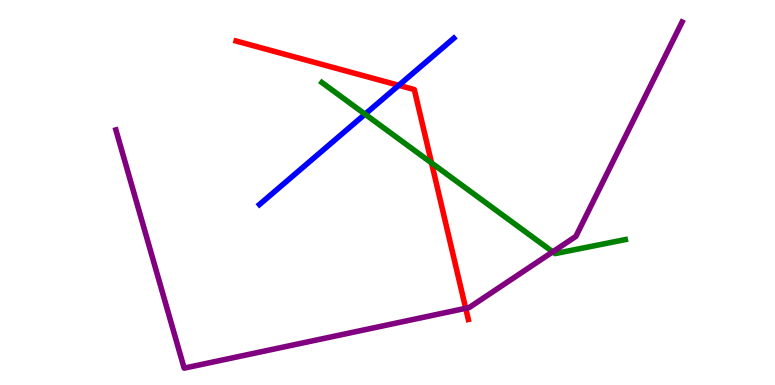[{'lines': ['blue', 'red'], 'intersections': [{'x': 5.15, 'y': 7.78}]}, {'lines': ['green', 'red'], 'intersections': [{'x': 5.57, 'y': 5.77}]}, {'lines': ['purple', 'red'], 'intersections': [{'x': 6.01, 'y': 1.99}]}, {'lines': ['blue', 'green'], 'intersections': [{'x': 4.71, 'y': 7.03}]}, {'lines': ['blue', 'purple'], 'intersections': []}, {'lines': ['green', 'purple'], 'intersections': [{'x': 7.13, 'y': 3.46}]}]